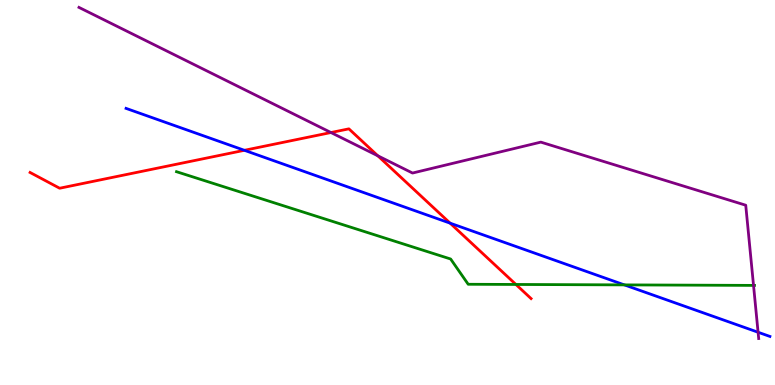[{'lines': ['blue', 'red'], 'intersections': [{'x': 3.15, 'y': 6.1}, {'x': 5.81, 'y': 4.2}]}, {'lines': ['green', 'red'], 'intersections': [{'x': 6.66, 'y': 2.61}]}, {'lines': ['purple', 'red'], 'intersections': [{'x': 4.27, 'y': 6.56}, {'x': 4.88, 'y': 5.95}]}, {'lines': ['blue', 'green'], 'intersections': [{'x': 8.06, 'y': 2.6}]}, {'lines': ['blue', 'purple'], 'intersections': [{'x': 9.78, 'y': 1.37}]}, {'lines': ['green', 'purple'], 'intersections': [{'x': 9.72, 'y': 2.59}]}]